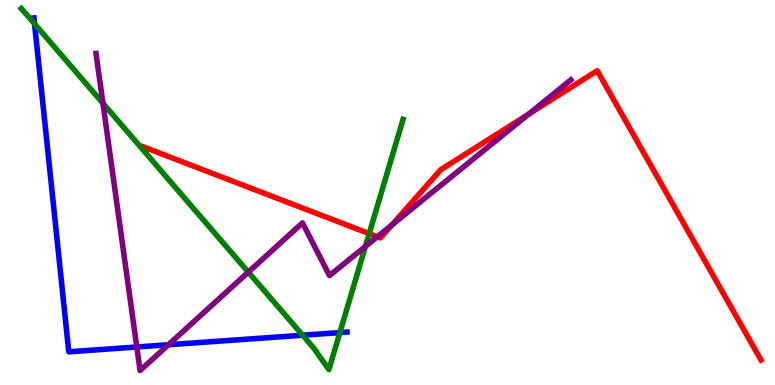[{'lines': ['blue', 'red'], 'intersections': []}, {'lines': ['green', 'red'], 'intersections': [{'x': 4.76, 'y': 3.93}]}, {'lines': ['purple', 'red'], 'intersections': [{'x': 4.87, 'y': 3.85}, {'x': 5.05, 'y': 4.15}, {'x': 6.82, 'y': 7.03}]}, {'lines': ['blue', 'green'], 'intersections': [{'x': 0.446, 'y': 9.38}, {'x': 3.91, 'y': 1.29}, {'x': 4.39, 'y': 1.36}]}, {'lines': ['blue', 'purple'], 'intersections': [{'x': 1.77, 'y': 0.987}, {'x': 2.17, 'y': 1.05}]}, {'lines': ['green', 'purple'], 'intersections': [{'x': 1.33, 'y': 7.32}, {'x': 3.2, 'y': 2.93}, {'x': 4.71, 'y': 3.6}]}]